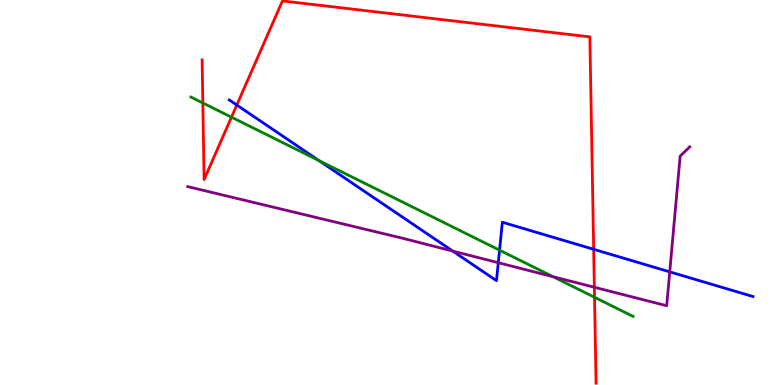[{'lines': ['blue', 'red'], 'intersections': [{'x': 3.06, 'y': 7.27}, {'x': 7.66, 'y': 3.52}]}, {'lines': ['green', 'red'], 'intersections': [{'x': 2.62, 'y': 7.33}, {'x': 2.99, 'y': 6.96}, {'x': 7.67, 'y': 2.28}]}, {'lines': ['purple', 'red'], 'intersections': [{'x': 7.67, 'y': 2.54}]}, {'lines': ['blue', 'green'], 'intersections': [{'x': 4.11, 'y': 5.83}, {'x': 6.45, 'y': 3.5}]}, {'lines': ['blue', 'purple'], 'intersections': [{'x': 5.84, 'y': 3.48}, {'x': 6.43, 'y': 3.18}, {'x': 8.64, 'y': 2.94}]}, {'lines': ['green', 'purple'], 'intersections': [{'x': 7.14, 'y': 2.81}]}]